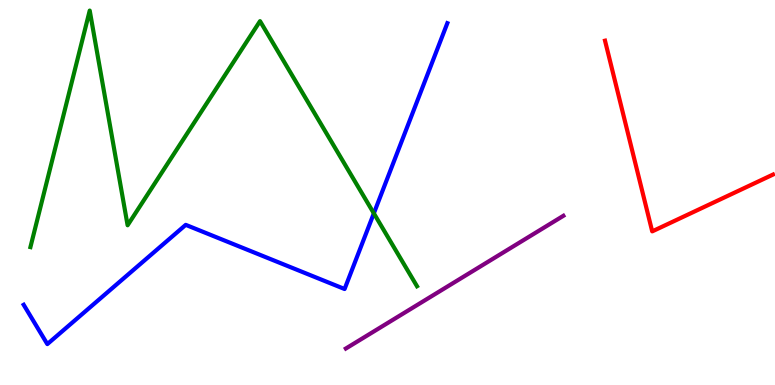[{'lines': ['blue', 'red'], 'intersections': []}, {'lines': ['green', 'red'], 'intersections': []}, {'lines': ['purple', 'red'], 'intersections': []}, {'lines': ['blue', 'green'], 'intersections': [{'x': 4.82, 'y': 4.46}]}, {'lines': ['blue', 'purple'], 'intersections': []}, {'lines': ['green', 'purple'], 'intersections': []}]